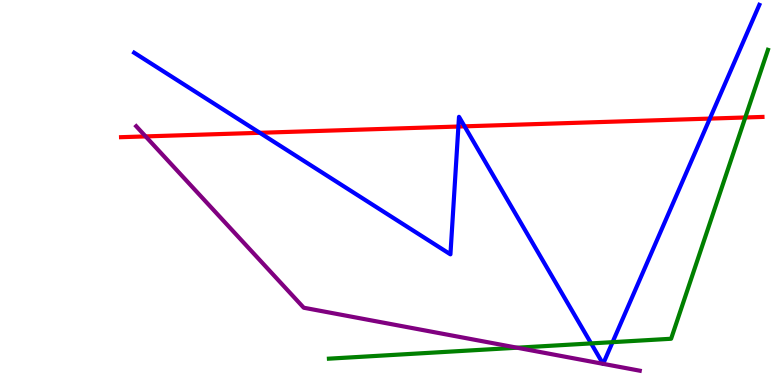[{'lines': ['blue', 'red'], 'intersections': [{'x': 3.35, 'y': 6.55}, {'x': 5.91, 'y': 6.71}, {'x': 5.99, 'y': 6.72}, {'x': 9.16, 'y': 6.92}]}, {'lines': ['green', 'red'], 'intersections': [{'x': 9.62, 'y': 6.95}]}, {'lines': ['purple', 'red'], 'intersections': [{'x': 1.88, 'y': 6.46}]}, {'lines': ['blue', 'green'], 'intersections': [{'x': 7.63, 'y': 1.08}, {'x': 7.9, 'y': 1.11}]}, {'lines': ['blue', 'purple'], 'intersections': [{'x': 7.78, 'y': 0.55}, {'x': 7.78, 'y': 0.55}]}, {'lines': ['green', 'purple'], 'intersections': [{'x': 6.67, 'y': 0.968}]}]